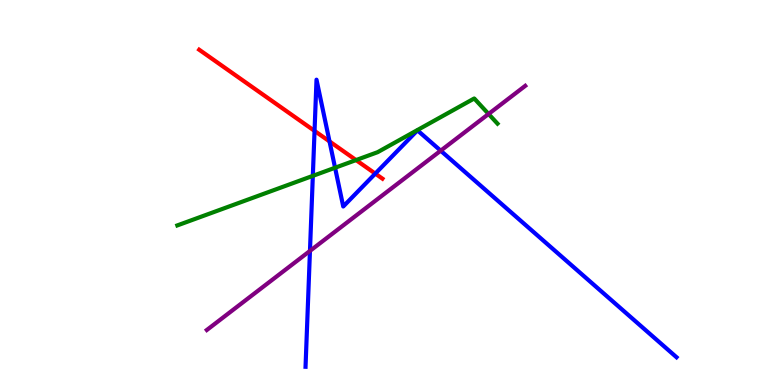[{'lines': ['blue', 'red'], 'intersections': [{'x': 4.06, 'y': 6.6}, {'x': 4.25, 'y': 6.33}, {'x': 4.84, 'y': 5.49}]}, {'lines': ['green', 'red'], 'intersections': [{'x': 4.59, 'y': 5.84}]}, {'lines': ['purple', 'red'], 'intersections': []}, {'lines': ['blue', 'green'], 'intersections': [{'x': 4.04, 'y': 5.43}, {'x': 4.32, 'y': 5.64}]}, {'lines': ['blue', 'purple'], 'intersections': [{'x': 4.0, 'y': 3.48}, {'x': 5.69, 'y': 6.09}]}, {'lines': ['green', 'purple'], 'intersections': [{'x': 6.3, 'y': 7.04}]}]